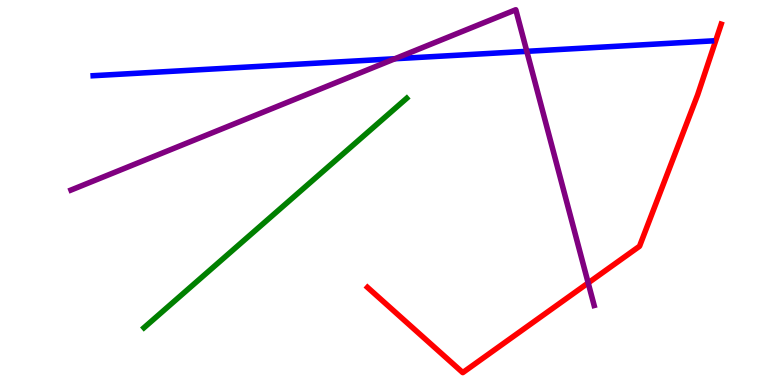[{'lines': ['blue', 'red'], 'intersections': []}, {'lines': ['green', 'red'], 'intersections': []}, {'lines': ['purple', 'red'], 'intersections': [{'x': 7.59, 'y': 2.65}]}, {'lines': ['blue', 'green'], 'intersections': []}, {'lines': ['blue', 'purple'], 'intersections': [{'x': 5.1, 'y': 8.47}, {'x': 6.8, 'y': 8.67}]}, {'lines': ['green', 'purple'], 'intersections': []}]